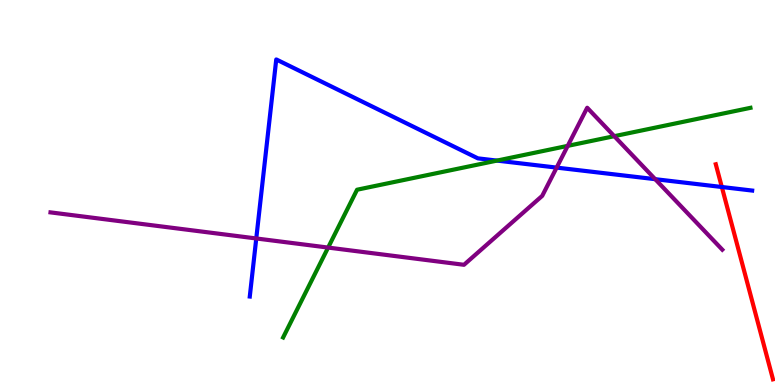[{'lines': ['blue', 'red'], 'intersections': [{'x': 9.31, 'y': 5.14}]}, {'lines': ['green', 'red'], 'intersections': []}, {'lines': ['purple', 'red'], 'intersections': []}, {'lines': ['blue', 'green'], 'intersections': [{'x': 6.41, 'y': 5.83}]}, {'lines': ['blue', 'purple'], 'intersections': [{'x': 3.31, 'y': 3.81}, {'x': 7.18, 'y': 5.65}, {'x': 8.45, 'y': 5.35}]}, {'lines': ['green', 'purple'], 'intersections': [{'x': 4.23, 'y': 3.57}, {'x': 7.33, 'y': 6.21}, {'x': 7.93, 'y': 6.46}]}]